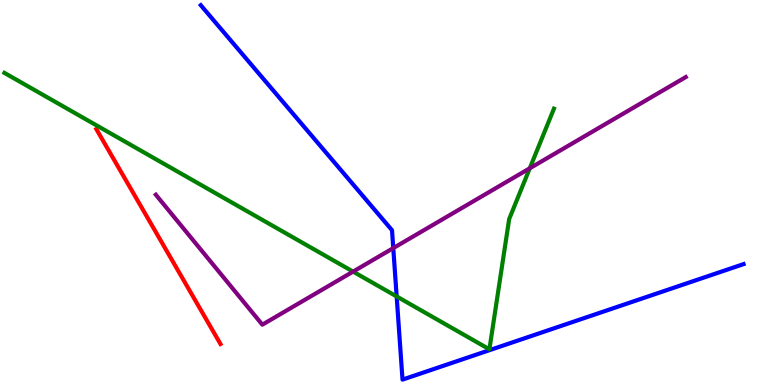[{'lines': ['blue', 'red'], 'intersections': []}, {'lines': ['green', 'red'], 'intersections': []}, {'lines': ['purple', 'red'], 'intersections': []}, {'lines': ['blue', 'green'], 'intersections': [{'x': 5.12, 'y': 2.3}]}, {'lines': ['blue', 'purple'], 'intersections': [{'x': 5.07, 'y': 3.56}]}, {'lines': ['green', 'purple'], 'intersections': [{'x': 4.56, 'y': 2.95}, {'x': 6.84, 'y': 5.63}]}]